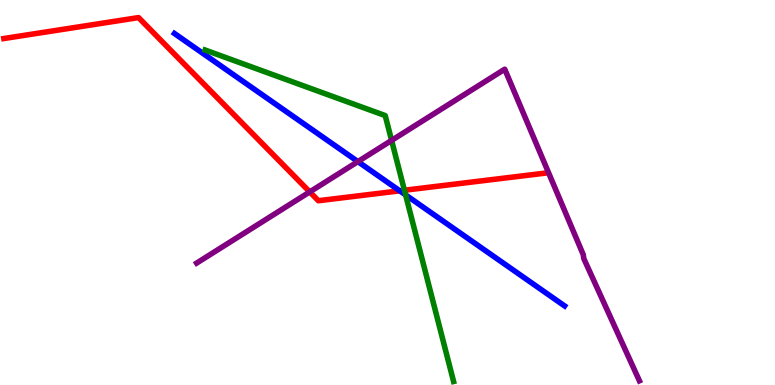[{'lines': ['blue', 'red'], 'intersections': [{'x': 5.16, 'y': 5.04}]}, {'lines': ['green', 'red'], 'intersections': [{'x': 5.22, 'y': 5.06}]}, {'lines': ['purple', 'red'], 'intersections': [{'x': 4.0, 'y': 5.02}]}, {'lines': ['blue', 'green'], 'intersections': [{'x': 5.23, 'y': 4.94}]}, {'lines': ['blue', 'purple'], 'intersections': [{'x': 4.62, 'y': 5.8}]}, {'lines': ['green', 'purple'], 'intersections': [{'x': 5.05, 'y': 6.35}]}]